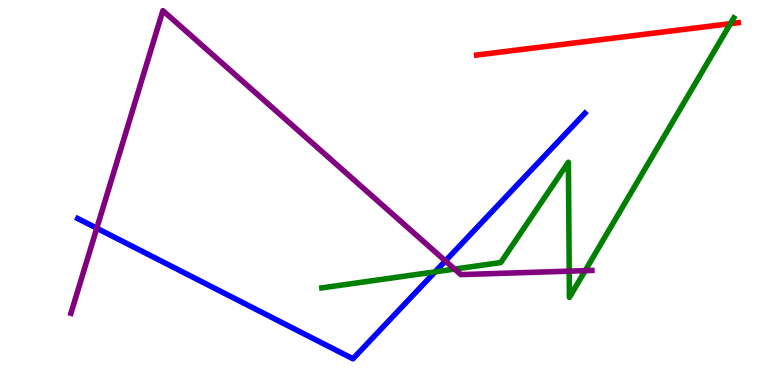[{'lines': ['blue', 'red'], 'intersections': []}, {'lines': ['green', 'red'], 'intersections': [{'x': 9.42, 'y': 9.39}]}, {'lines': ['purple', 'red'], 'intersections': []}, {'lines': ['blue', 'green'], 'intersections': [{'x': 5.61, 'y': 2.94}]}, {'lines': ['blue', 'purple'], 'intersections': [{'x': 1.25, 'y': 4.07}, {'x': 5.75, 'y': 3.22}]}, {'lines': ['green', 'purple'], 'intersections': [{'x': 5.87, 'y': 3.01}, {'x': 7.34, 'y': 2.96}, {'x': 7.55, 'y': 2.97}]}]